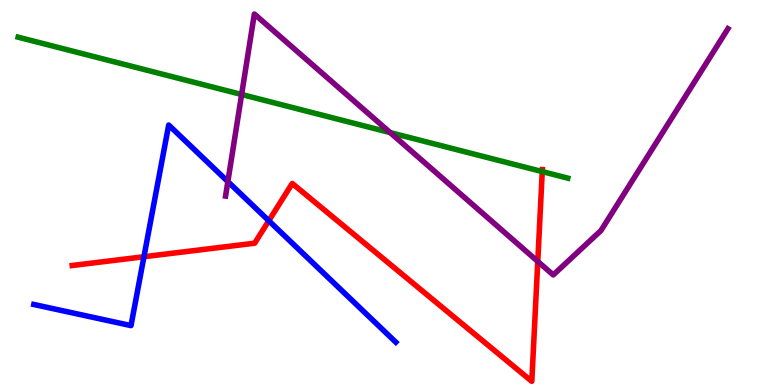[{'lines': ['blue', 'red'], 'intersections': [{'x': 1.86, 'y': 3.33}, {'x': 3.47, 'y': 4.27}]}, {'lines': ['green', 'red'], 'intersections': [{'x': 7.0, 'y': 5.54}]}, {'lines': ['purple', 'red'], 'intersections': [{'x': 6.94, 'y': 3.21}]}, {'lines': ['blue', 'green'], 'intersections': []}, {'lines': ['blue', 'purple'], 'intersections': [{'x': 2.94, 'y': 5.28}]}, {'lines': ['green', 'purple'], 'intersections': [{'x': 3.12, 'y': 7.55}, {'x': 5.03, 'y': 6.56}]}]